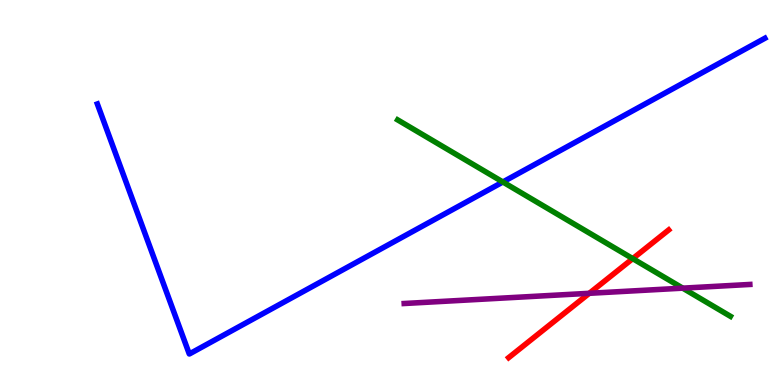[{'lines': ['blue', 'red'], 'intersections': []}, {'lines': ['green', 'red'], 'intersections': [{'x': 8.16, 'y': 3.28}]}, {'lines': ['purple', 'red'], 'intersections': [{'x': 7.6, 'y': 2.38}]}, {'lines': ['blue', 'green'], 'intersections': [{'x': 6.49, 'y': 5.27}]}, {'lines': ['blue', 'purple'], 'intersections': []}, {'lines': ['green', 'purple'], 'intersections': [{'x': 8.81, 'y': 2.52}]}]